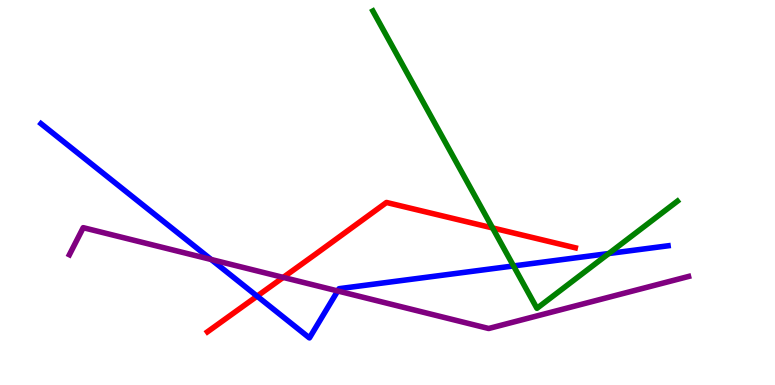[{'lines': ['blue', 'red'], 'intersections': [{'x': 3.32, 'y': 2.31}]}, {'lines': ['green', 'red'], 'intersections': [{'x': 6.36, 'y': 4.08}]}, {'lines': ['purple', 'red'], 'intersections': [{'x': 3.65, 'y': 2.79}]}, {'lines': ['blue', 'green'], 'intersections': [{'x': 6.63, 'y': 3.09}, {'x': 7.86, 'y': 3.41}]}, {'lines': ['blue', 'purple'], 'intersections': [{'x': 2.72, 'y': 3.26}, {'x': 4.36, 'y': 2.44}]}, {'lines': ['green', 'purple'], 'intersections': []}]